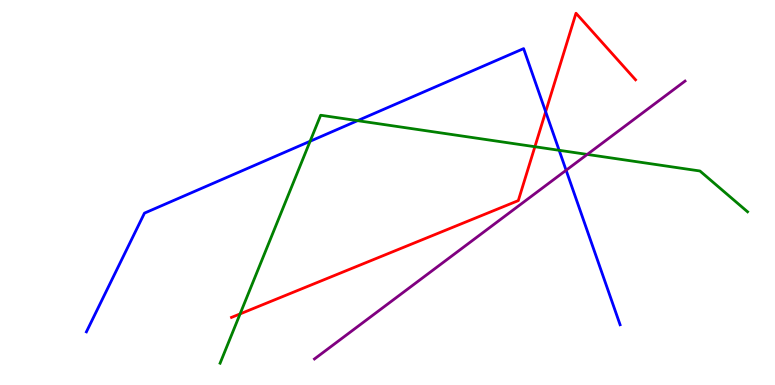[{'lines': ['blue', 'red'], 'intersections': [{'x': 7.04, 'y': 7.1}]}, {'lines': ['green', 'red'], 'intersections': [{'x': 3.1, 'y': 1.85}, {'x': 6.9, 'y': 6.19}]}, {'lines': ['purple', 'red'], 'intersections': []}, {'lines': ['blue', 'green'], 'intersections': [{'x': 4.0, 'y': 6.33}, {'x': 4.61, 'y': 6.87}, {'x': 7.21, 'y': 6.1}]}, {'lines': ['blue', 'purple'], 'intersections': [{'x': 7.3, 'y': 5.58}]}, {'lines': ['green', 'purple'], 'intersections': [{'x': 7.58, 'y': 5.99}]}]